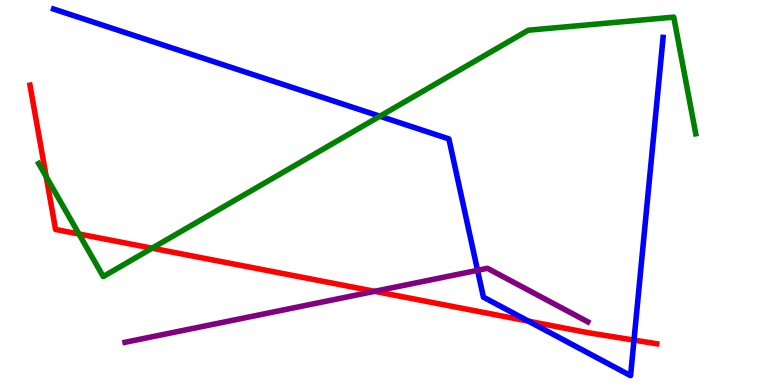[{'lines': ['blue', 'red'], 'intersections': [{'x': 6.82, 'y': 1.66}, {'x': 8.18, 'y': 1.17}]}, {'lines': ['green', 'red'], 'intersections': [{'x': 0.596, 'y': 5.41}, {'x': 1.02, 'y': 3.92}, {'x': 1.96, 'y': 3.55}]}, {'lines': ['purple', 'red'], 'intersections': [{'x': 4.83, 'y': 2.43}]}, {'lines': ['blue', 'green'], 'intersections': [{'x': 4.9, 'y': 6.98}]}, {'lines': ['blue', 'purple'], 'intersections': [{'x': 6.16, 'y': 2.98}]}, {'lines': ['green', 'purple'], 'intersections': []}]